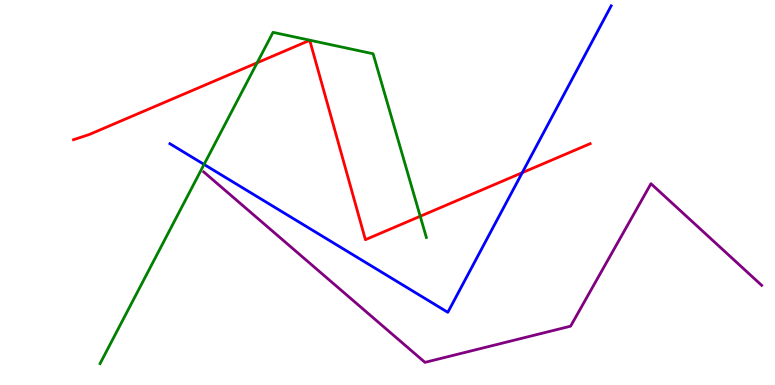[{'lines': ['blue', 'red'], 'intersections': [{'x': 6.74, 'y': 5.51}]}, {'lines': ['green', 'red'], 'intersections': [{'x': 3.32, 'y': 8.37}, {'x': 5.42, 'y': 4.38}]}, {'lines': ['purple', 'red'], 'intersections': []}, {'lines': ['blue', 'green'], 'intersections': [{'x': 2.63, 'y': 5.73}]}, {'lines': ['blue', 'purple'], 'intersections': []}, {'lines': ['green', 'purple'], 'intersections': []}]